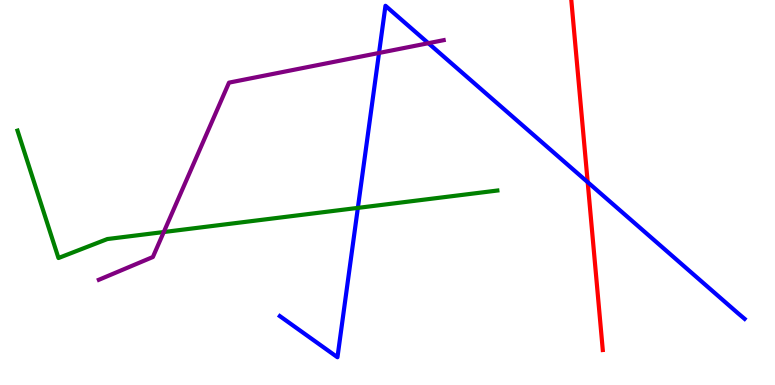[{'lines': ['blue', 'red'], 'intersections': [{'x': 7.58, 'y': 5.27}]}, {'lines': ['green', 'red'], 'intersections': []}, {'lines': ['purple', 'red'], 'intersections': []}, {'lines': ['blue', 'green'], 'intersections': [{'x': 4.62, 'y': 4.6}]}, {'lines': ['blue', 'purple'], 'intersections': [{'x': 4.89, 'y': 8.62}, {'x': 5.53, 'y': 8.88}]}, {'lines': ['green', 'purple'], 'intersections': [{'x': 2.11, 'y': 3.97}]}]